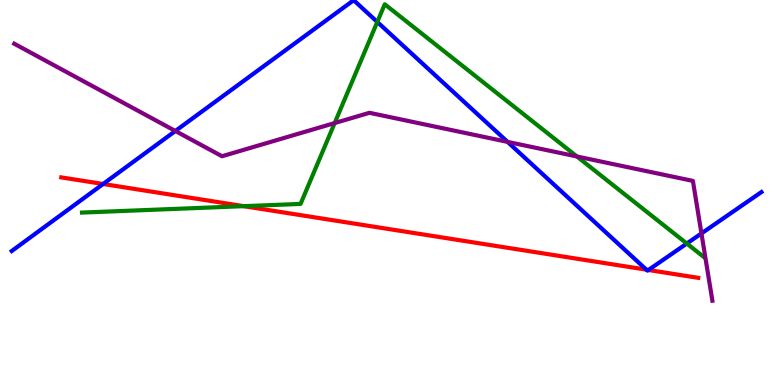[{'lines': ['blue', 'red'], 'intersections': [{'x': 1.33, 'y': 5.22}, {'x': 8.34, 'y': 3.0}, {'x': 8.37, 'y': 2.99}]}, {'lines': ['green', 'red'], 'intersections': [{'x': 3.15, 'y': 4.64}]}, {'lines': ['purple', 'red'], 'intersections': []}, {'lines': ['blue', 'green'], 'intersections': [{'x': 4.87, 'y': 9.43}, {'x': 8.86, 'y': 3.67}]}, {'lines': ['blue', 'purple'], 'intersections': [{'x': 2.26, 'y': 6.6}, {'x': 6.55, 'y': 6.31}, {'x': 9.05, 'y': 3.94}]}, {'lines': ['green', 'purple'], 'intersections': [{'x': 4.32, 'y': 6.8}, {'x': 7.44, 'y': 5.94}]}]